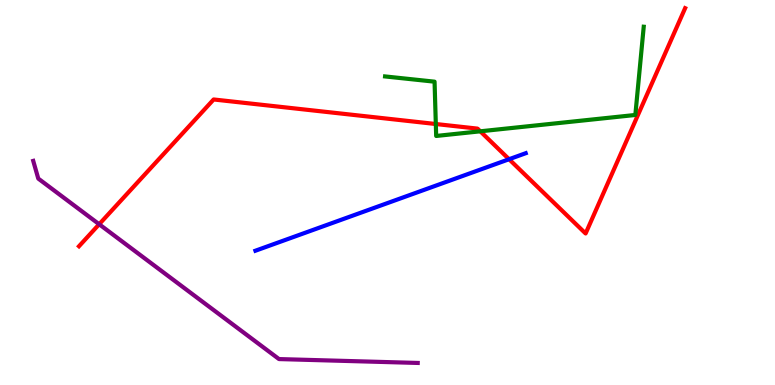[{'lines': ['blue', 'red'], 'intersections': [{'x': 6.57, 'y': 5.86}]}, {'lines': ['green', 'red'], 'intersections': [{'x': 5.62, 'y': 6.78}, {'x': 6.2, 'y': 6.59}]}, {'lines': ['purple', 'red'], 'intersections': [{'x': 1.28, 'y': 4.18}]}, {'lines': ['blue', 'green'], 'intersections': []}, {'lines': ['blue', 'purple'], 'intersections': []}, {'lines': ['green', 'purple'], 'intersections': []}]